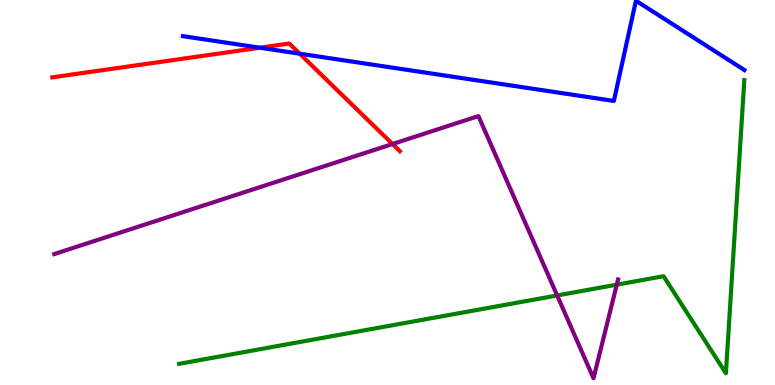[{'lines': ['blue', 'red'], 'intersections': [{'x': 3.35, 'y': 8.76}, {'x': 3.87, 'y': 8.6}]}, {'lines': ['green', 'red'], 'intersections': []}, {'lines': ['purple', 'red'], 'intersections': [{'x': 5.06, 'y': 6.26}]}, {'lines': ['blue', 'green'], 'intersections': []}, {'lines': ['blue', 'purple'], 'intersections': []}, {'lines': ['green', 'purple'], 'intersections': [{'x': 7.19, 'y': 2.33}, {'x': 7.96, 'y': 2.61}]}]